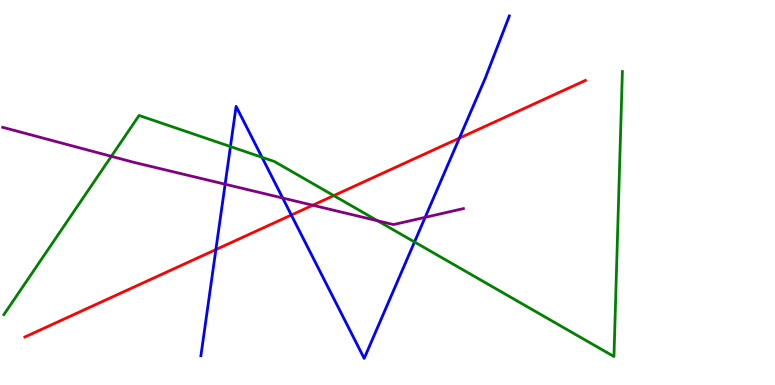[{'lines': ['blue', 'red'], 'intersections': [{'x': 2.79, 'y': 3.52}, {'x': 3.76, 'y': 4.42}, {'x': 5.93, 'y': 6.41}]}, {'lines': ['green', 'red'], 'intersections': [{'x': 4.31, 'y': 4.92}]}, {'lines': ['purple', 'red'], 'intersections': [{'x': 4.04, 'y': 4.67}]}, {'lines': ['blue', 'green'], 'intersections': [{'x': 2.97, 'y': 6.19}, {'x': 3.38, 'y': 5.91}, {'x': 5.35, 'y': 3.71}]}, {'lines': ['blue', 'purple'], 'intersections': [{'x': 2.9, 'y': 5.22}, {'x': 3.65, 'y': 4.86}, {'x': 5.49, 'y': 4.35}]}, {'lines': ['green', 'purple'], 'intersections': [{'x': 1.44, 'y': 5.94}, {'x': 4.87, 'y': 4.27}]}]